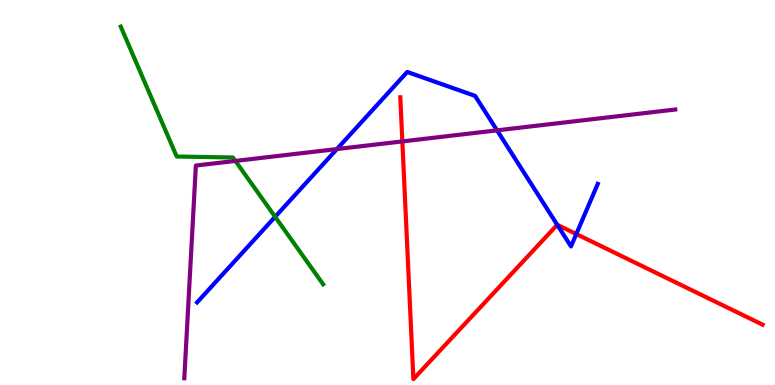[{'lines': ['blue', 'red'], 'intersections': [{'x': 7.19, 'y': 4.16}, {'x': 7.44, 'y': 3.92}]}, {'lines': ['green', 'red'], 'intersections': []}, {'lines': ['purple', 'red'], 'intersections': [{'x': 5.19, 'y': 6.33}]}, {'lines': ['blue', 'green'], 'intersections': [{'x': 3.55, 'y': 4.37}]}, {'lines': ['blue', 'purple'], 'intersections': [{'x': 4.35, 'y': 6.13}, {'x': 6.41, 'y': 6.61}]}, {'lines': ['green', 'purple'], 'intersections': [{'x': 3.04, 'y': 5.82}]}]